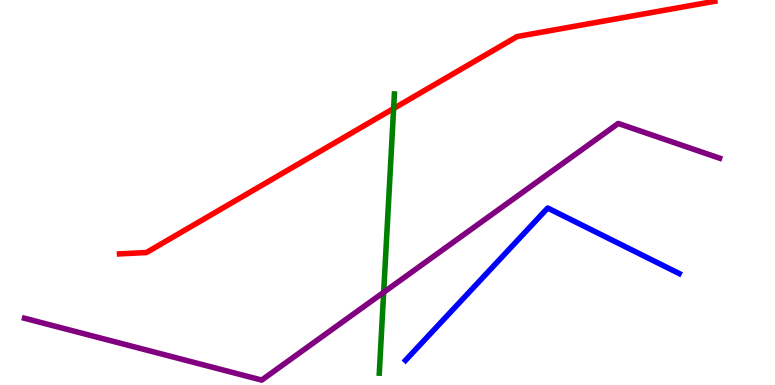[{'lines': ['blue', 'red'], 'intersections': []}, {'lines': ['green', 'red'], 'intersections': [{'x': 5.08, 'y': 7.18}]}, {'lines': ['purple', 'red'], 'intersections': []}, {'lines': ['blue', 'green'], 'intersections': []}, {'lines': ['blue', 'purple'], 'intersections': []}, {'lines': ['green', 'purple'], 'intersections': [{'x': 4.95, 'y': 2.41}]}]